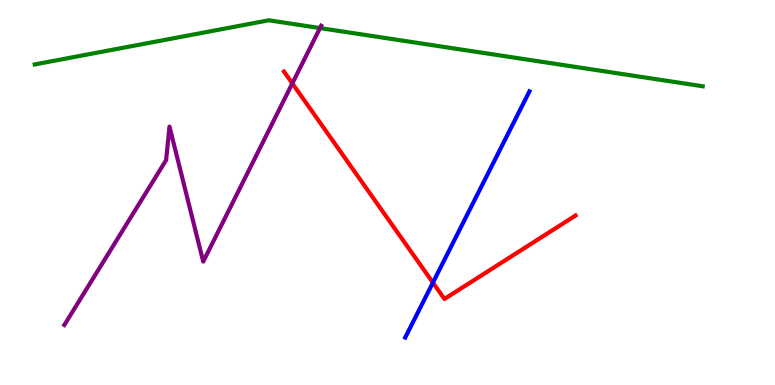[{'lines': ['blue', 'red'], 'intersections': [{'x': 5.59, 'y': 2.66}]}, {'lines': ['green', 'red'], 'intersections': []}, {'lines': ['purple', 'red'], 'intersections': [{'x': 3.77, 'y': 7.83}]}, {'lines': ['blue', 'green'], 'intersections': []}, {'lines': ['blue', 'purple'], 'intersections': []}, {'lines': ['green', 'purple'], 'intersections': [{'x': 4.13, 'y': 9.27}]}]